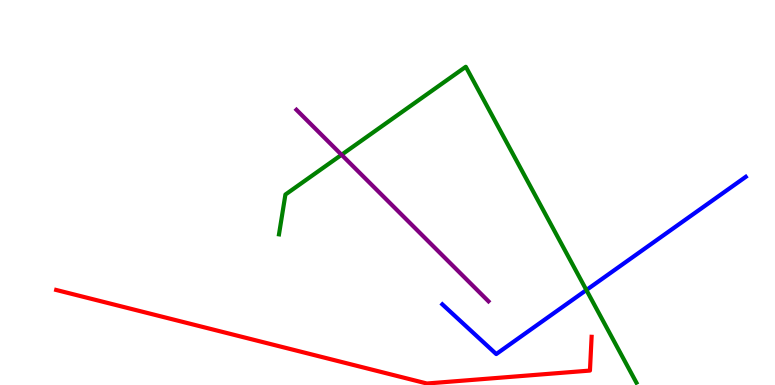[{'lines': ['blue', 'red'], 'intersections': []}, {'lines': ['green', 'red'], 'intersections': []}, {'lines': ['purple', 'red'], 'intersections': []}, {'lines': ['blue', 'green'], 'intersections': [{'x': 7.57, 'y': 2.47}]}, {'lines': ['blue', 'purple'], 'intersections': []}, {'lines': ['green', 'purple'], 'intersections': [{'x': 4.41, 'y': 5.98}]}]